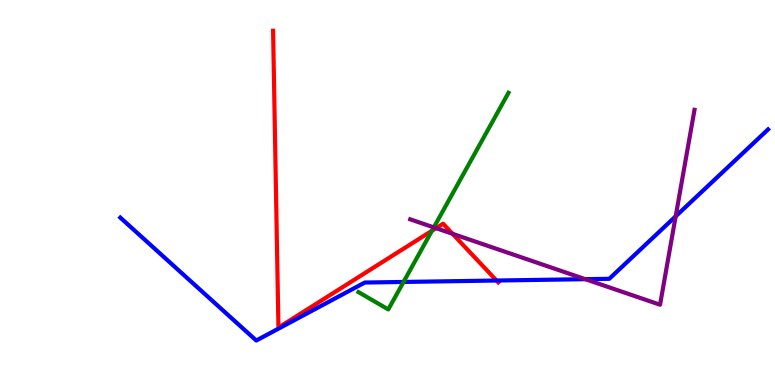[{'lines': ['blue', 'red'], 'intersections': [{'x': 6.41, 'y': 2.71}]}, {'lines': ['green', 'red'], 'intersections': [{'x': 5.57, 'y': 4.01}]}, {'lines': ['purple', 'red'], 'intersections': [{'x': 5.63, 'y': 4.07}, {'x': 5.84, 'y': 3.93}]}, {'lines': ['blue', 'green'], 'intersections': [{'x': 5.21, 'y': 2.68}]}, {'lines': ['blue', 'purple'], 'intersections': [{'x': 7.55, 'y': 2.75}, {'x': 8.72, 'y': 4.38}]}, {'lines': ['green', 'purple'], 'intersections': [{'x': 5.6, 'y': 4.09}]}]